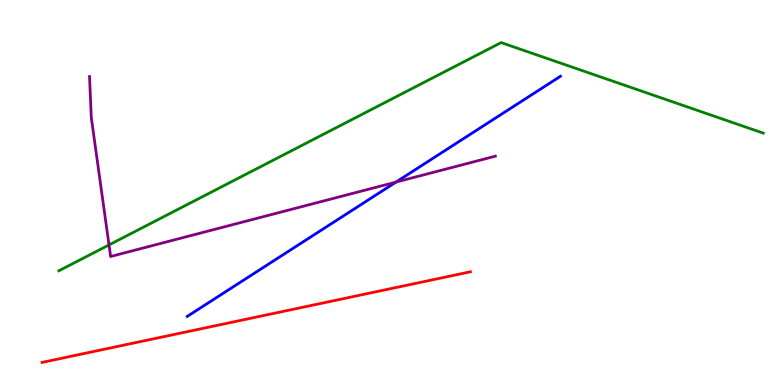[{'lines': ['blue', 'red'], 'intersections': []}, {'lines': ['green', 'red'], 'intersections': []}, {'lines': ['purple', 'red'], 'intersections': []}, {'lines': ['blue', 'green'], 'intersections': []}, {'lines': ['blue', 'purple'], 'intersections': [{'x': 5.11, 'y': 5.27}]}, {'lines': ['green', 'purple'], 'intersections': [{'x': 1.41, 'y': 3.64}]}]